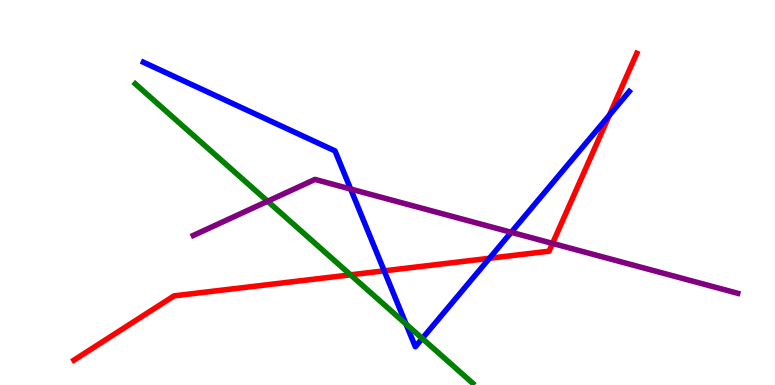[{'lines': ['blue', 'red'], 'intersections': [{'x': 4.96, 'y': 2.97}, {'x': 6.32, 'y': 3.29}, {'x': 7.86, 'y': 7.01}]}, {'lines': ['green', 'red'], 'intersections': [{'x': 4.52, 'y': 2.86}]}, {'lines': ['purple', 'red'], 'intersections': [{'x': 7.13, 'y': 3.68}]}, {'lines': ['blue', 'green'], 'intersections': [{'x': 5.24, 'y': 1.58}, {'x': 5.45, 'y': 1.21}]}, {'lines': ['blue', 'purple'], 'intersections': [{'x': 4.52, 'y': 5.09}, {'x': 6.6, 'y': 3.97}]}, {'lines': ['green', 'purple'], 'intersections': [{'x': 3.45, 'y': 4.77}]}]